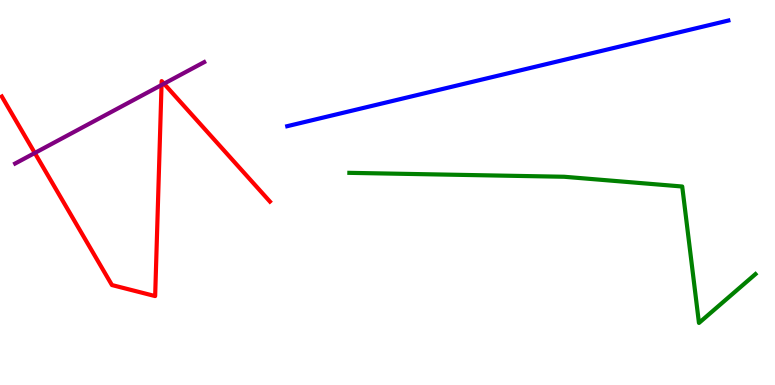[{'lines': ['blue', 'red'], 'intersections': []}, {'lines': ['green', 'red'], 'intersections': []}, {'lines': ['purple', 'red'], 'intersections': [{'x': 0.449, 'y': 6.03}, {'x': 2.08, 'y': 7.79}, {'x': 2.12, 'y': 7.83}]}, {'lines': ['blue', 'green'], 'intersections': []}, {'lines': ['blue', 'purple'], 'intersections': []}, {'lines': ['green', 'purple'], 'intersections': []}]